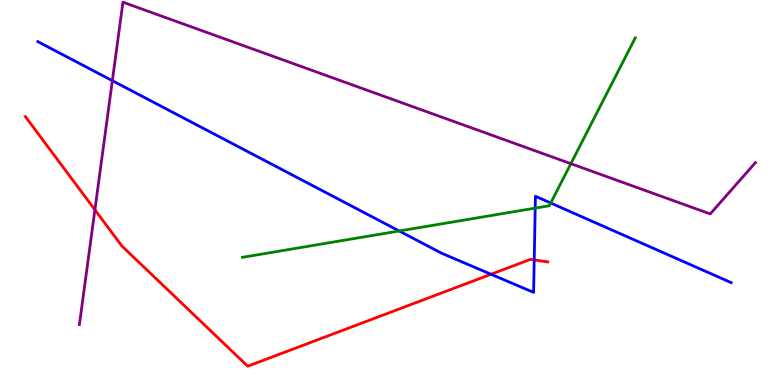[{'lines': ['blue', 'red'], 'intersections': [{'x': 6.34, 'y': 2.88}, {'x': 6.89, 'y': 3.25}]}, {'lines': ['green', 'red'], 'intersections': []}, {'lines': ['purple', 'red'], 'intersections': [{'x': 1.22, 'y': 4.55}]}, {'lines': ['blue', 'green'], 'intersections': [{'x': 5.15, 'y': 4.0}, {'x': 6.91, 'y': 4.59}, {'x': 7.11, 'y': 4.73}]}, {'lines': ['blue', 'purple'], 'intersections': [{'x': 1.45, 'y': 7.9}]}, {'lines': ['green', 'purple'], 'intersections': [{'x': 7.37, 'y': 5.75}]}]